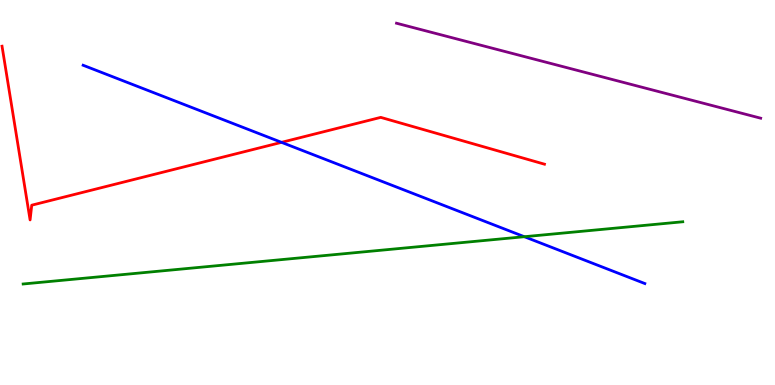[{'lines': ['blue', 'red'], 'intersections': [{'x': 3.63, 'y': 6.3}]}, {'lines': ['green', 'red'], 'intersections': []}, {'lines': ['purple', 'red'], 'intersections': []}, {'lines': ['blue', 'green'], 'intersections': [{'x': 6.77, 'y': 3.85}]}, {'lines': ['blue', 'purple'], 'intersections': []}, {'lines': ['green', 'purple'], 'intersections': []}]